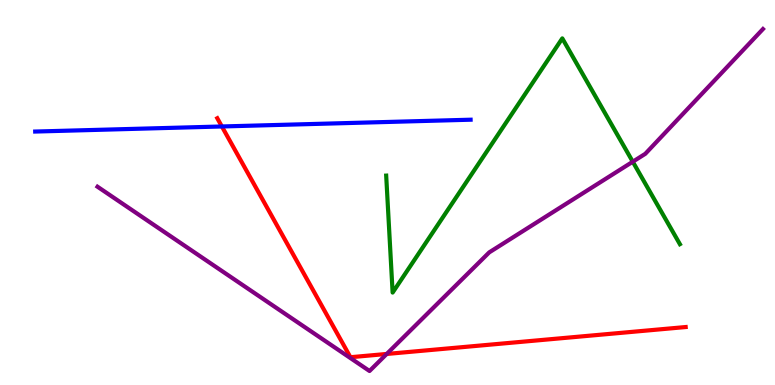[{'lines': ['blue', 'red'], 'intersections': [{'x': 2.86, 'y': 6.72}]}, {'lines': ['green', 'red'], 'intersections': []}, {'lines': ['purple', 'red'], 'intersections': [{'x': 4.99, 'y': 0.806}]}, {'lines': ['blue', 'green'], 'intersections': []}, {'lines': ['blue', 'purple'], 'intersections': []}, {'lines': ['green', 'purple'], 'intersections': [{'x': 8.16, 'y': 5.8}]}]